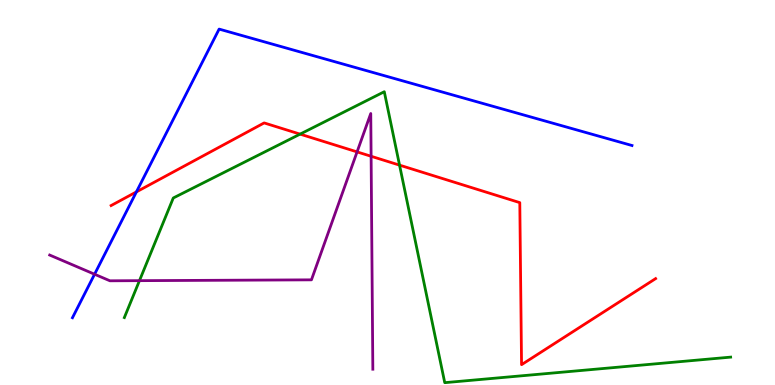[{'lines': ['blue', 'red'], 'intersections': [{'x': 1.76, 'y': 5.02}]}, {'lines': ['green', 'red'], 'intersections': [{'x': 3.87, 'y': 6.52}, {'x': 5.16, 'y': 5.71}]}, {'lines': ['purple', 'red'], 'intersections': [{'x': 4.61, 'y': 6.05}, {'x': 4.79, 'y': 5.94}]}, {'lines': ['blue', 'green'], 'intersections': []}, {'lines': ['blue', 'purple'], 'intersections': [{'x': 1.22, 'y': 2.88}]}, {'lines': ['green', 'purple'], 'intersections': [{'x': 1.8, 'y': 2.71}]}]